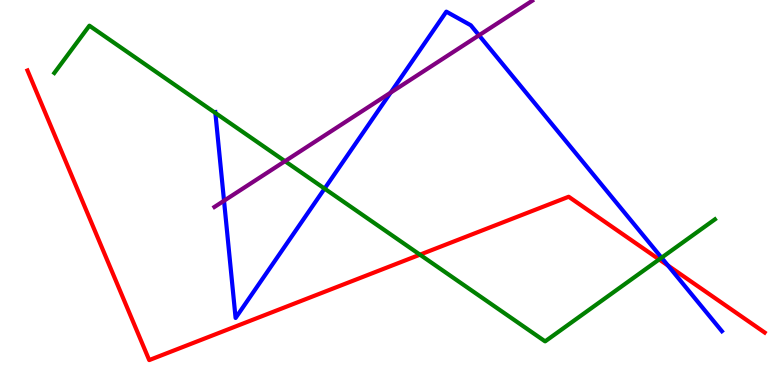[{'lines': ['blue', 'red'], 'intersections': [{'x': 8.62, 'y': 3.1}]}, {'lines': ['green', 'red'], 'intersections': [{'x': 5.42, 'y': 3.39}, {'x': 8.51, 'y': 3.26}]}, {'lines': ['purple', 'red'], 'intersections': []}, {'lines': ['blue', 'green'], 'intersections': [{'x': 2.78, 'y': 7.07}, {'x': 4.19, 'y': 5.1}, {'x': 8.54, 'y': 3.31}]}, {'lines': ['blue', 'purple'], 'intersections': [{'x': 2.89, 'y': 4.79}, {'x': 5.04, 'y': 7.59}, {'x': 6.18, 'y': 9.08}]}, {'lines': ['green', 'purple'], 'intersections': [{'x': 3.68, 'y': 5.81}]}]